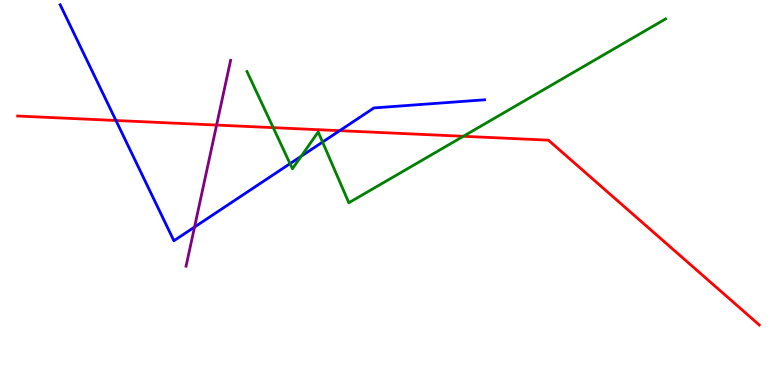[{'lines': ['blue', 'red'], 'intersections': [{'x': 1.5, 'y': 6.87}, {'x': 4.38, 'y': 6.61}]}, {'lines': ['green', 'red'], 'intersections': [{'x': 3.53, 'y': 6.68}, {'x': 5.98, 'y': 6.46}]}, {'lines': ['purple', 'red'], 'intersections': [{'x': 2.79, 'y': 6.75}]}, {'lines': ['blue', 'green'], 'intersections': [{'x': 3.74, 'y': 5.75}, {'x': 3.89, 'y': 5.94}, {'x': 4.16, 'y': 6.31}]}, {'lines': ['blue', 'purple'], 'intersections': [{'x': 2.51, 'y': 4.1}]}, {'lines': ['green', 'purple'], 'intersections': []}]